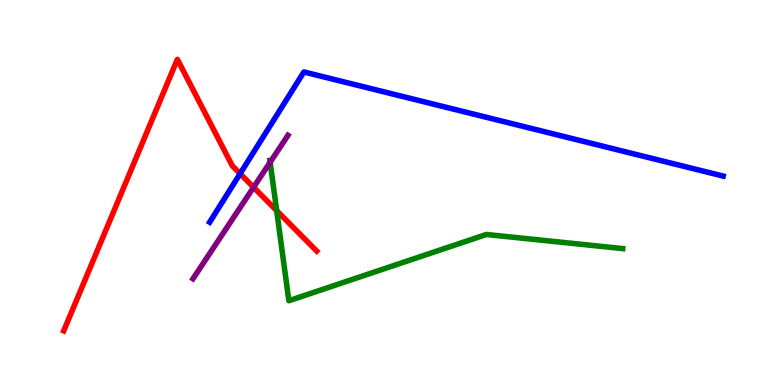[{'lines': ['blue', 'red'], 'intersections': [{'x': 3.1, 'y': 5.49}]}, {'lines': ['green', 'red'], 'intersections': [{'x': 3.57, 'y': 4.53}]}, {'lines': ['purple', 'red'], 'intersections': [{'x': 3.27, 'y': 5.14}]}, {'lines': ['blue', 'green'], 'intersections': []}, {'lines': ['blue', 'purple'], 'intersections': []}, {'lines': ['green', 'purple'], 'intersections': [{'x': 3.49, 'y': 5.79}]}]